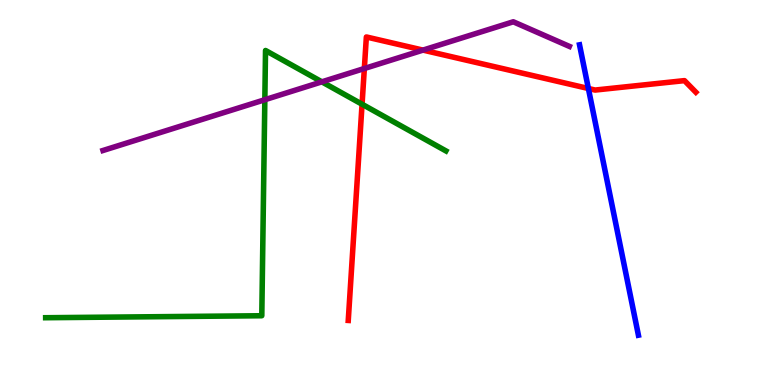[{'lines': ['blue', 'red'], 'intersections': [{'x': 7.59, 'y': 7.7}]}, {'lines': ['green', 'red'], 'intersections': [{'x': 4.67, 'y': 7.29}]}, {'lines': ['purple', 'red'], 'intersections': [{'x': 4.7, 'y': 8.22}, {'x': 5.46, 'y': 8.7}]}, {'lines': ['blue', 'green'], 'intersections': []}, {'lines': ['blue', 'purple'], 'intersections': []}, {'lines': ['green', 'purple'], 'intersections': [{'x': 3.42, 'y': 7.41}, {'x': 4.15, 'y': 7.87}]}]